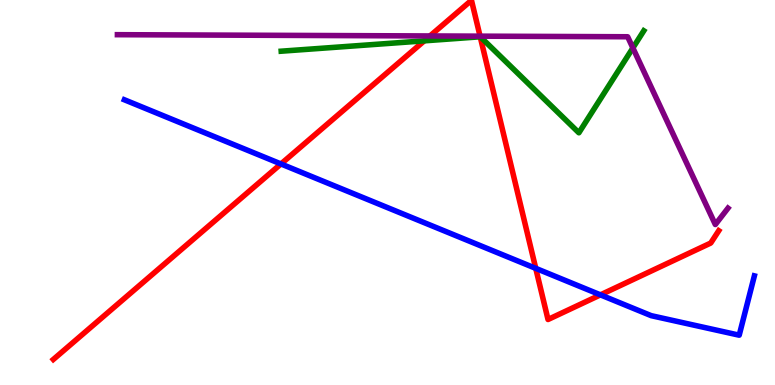[{'lines': ['blue', 'red'], 'intersections': [{'x': 3.63, 'y': 5.74}, {'x': 6.91, 'y': 3.03}, {'x': 7.75, 'y': 2.34}]}, {'lines': ['green', 'red'], 'intersections': [{'x': 5.47, 'y': 8.94}, {'x': 6.2, 'y': 9.04}]}, {'lines': ['purple', 'red'], 'intersections': [{'x': 5.55, 'y': 9.07}, {'x': 6.19, 'y': 9.06}]}, {'lines': ['blue', 'green'], 'intersections': []}, {'lines': ['blue', 'purple'], 'intersections': []}, {'lines': ['green', 'purple'], 'intersections': [{'x': 8.17, 'y': 8.76}]}]